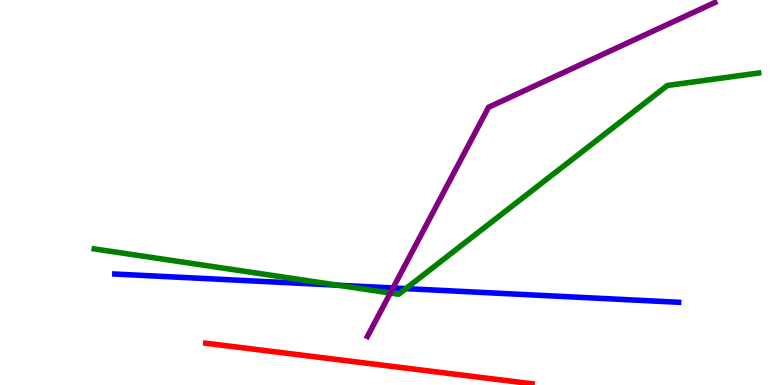[{'lines': ['blue', 'red'], 'intersections': []}, {'lines': ['green', 'red'], 'intersections': []}, {'lines': ['purple', 'red'], 'intersections': []}, {'lines': ['blue', 'green'], 'intersections': [{'x': 4.36, 'y': 2.59}, {'x': 5.24, 'y': 2.5}]}, {'lines': ['blue', 'purple'], 'intersections': [{'x': 5.07, 'y': 2.52}]}, {'lines': ['green', 'purple'], 'intersections': [{'x': 5.04, 'y': 2.39}]}]